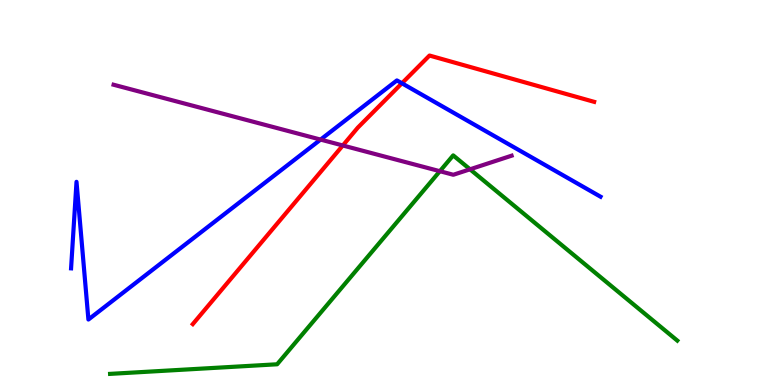[{'lines': ['blue', 'red'], 'intersections': [{'x': 5.19, 'y': 7.84}]}, {'lines': ['green', 'red'], 'intersections': []}, {'lines': ['purple', 'red'], 'intersections': [{'x': 4.42, 'y': 6.22}]}, {'lines': ['blue', 'green'], 'intersections': []}, {'lines': ['blue', 'purple'], 'intersections': [{'x': 4.14, 'y': 6.37}]}, {'lines': ['green', 'purple'], 'intersections': [{'x': 5.68, 'y': 5.55}, {'x': 6.06, 'y': 5.6}]}]